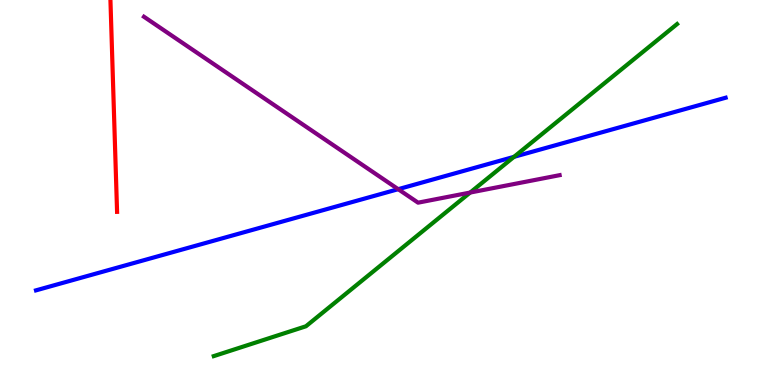[{'lines': ['blue', 'red'], 'intersections': []}, {'lines': ['green', 'red'], 'intersections': []}, {'lines': ['purple', 'red'], 'intersections': []}, {'lines': ['blue', 'green'], 'intersections': [{'x': 6.63, 'y': 5.93}]}, {'lines': ['blue', 'purple'], 'intersections': [{'x': 5.14, 'y': 5.09}]}, {'lines': ['green', 'purple'], 'intersections': [{'x': 6.07, 'y': 5.0}]}]